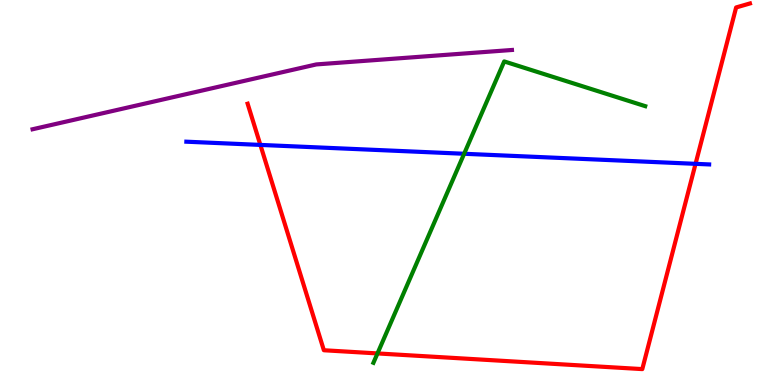[{'lines': ['blue', 'red'], 'intersections': [{'x': 3.36, 'y': 6.24}, {'x': 8.97, 'y': 5.74}]}, {'lines': ['green', 'red'], 'intersections': [{'x': 4.87, 'y': 0.82}]}, {'lines': ['purple', 'red'], 'intersections': []}, {'lines': ['blue', 'green'], 'intersections': [{'x': 5.99, 'y': 6.01}]}, {'lines': ['blue', 'purple'], 'intersections': []}, {'lines': ['green', 'purple'], 'intersections': []}]